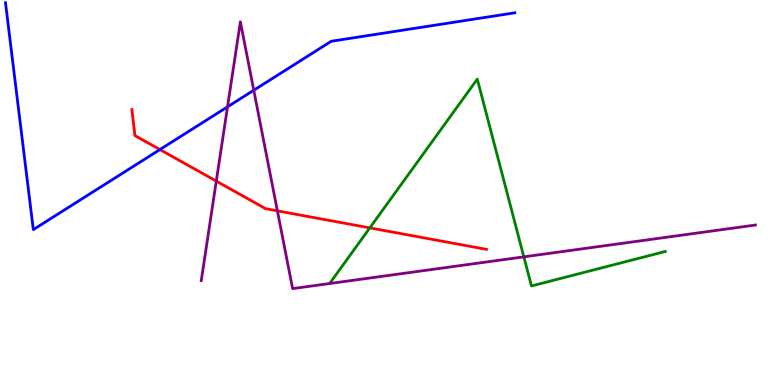[{'lines': ['blue', 'red'], 'intersections': [{'x': 2.06, 'y': 6.12}]}, {'lines': ['green', 'red'], 'intersections': [{'x': 4.77, 'y': 4.08}]}, {'lines': ['purple', 'red'], 'intersections': [{'x': 2.79, 'y': 5.3}, {'x': 3.58, 'y': 4.52}]}, {'lines': ['blue', 'green'], 'intersections': []}, {'lines': ['blue', 'purple'], 'intersections': [{'x': 2.94, 'y': 7.23}, {'x': 3.27, 'y': 7.66}]}, {'lines': ['green', 'purple'], 'intersections': [{'x': 6.76, 'y': 3.33}]}]